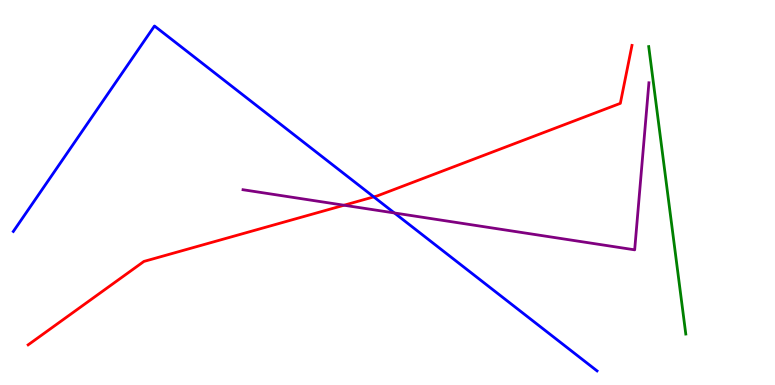[{'lines': ['blue', 'red'], 'intersections': [{'x': 4.82, 'y': 4.89}]}, {'lines': ['green', 'red'], 'intersections': []}, {'lines': ['purple', 'red'], 'intersections': [{'x': 4.44, 'y': 4.67}]}, {'lines': ['blue', 'green'], 'intersections': []}, {'lines': ['blue', 'purple'], 'intersections': [{'x': 5.09, 'y': 4.47}]}, {'lines': ['green', 'purple'], 'intersections': []}]